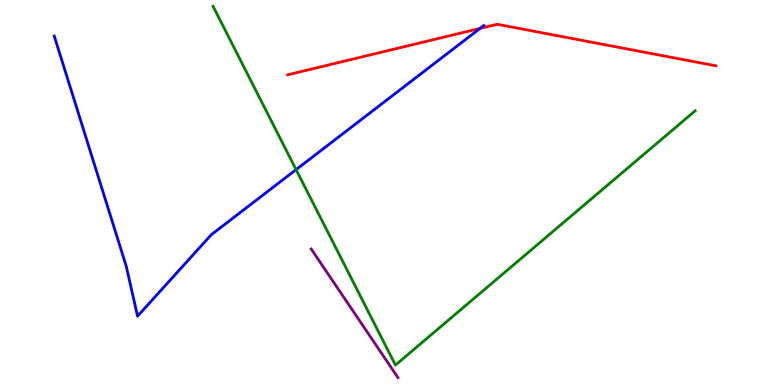[{'lines': ['blue', 'red'], 'intersections': [{'x': 6.19, 'y': 9.26}]}, {'lines': ['green', 'red'], 'intersections': []}, {'lines': ['purple', 'red'], 'intersections': []}, {'lines': ['blue', 'green'], 'intersections': [{'x': 3.82, 'y': 5.59}]}, {'lines': ['blue', 'purple'], 'intersections': []}, {'lines': ['green', 'purple'], 'intersections': []}]